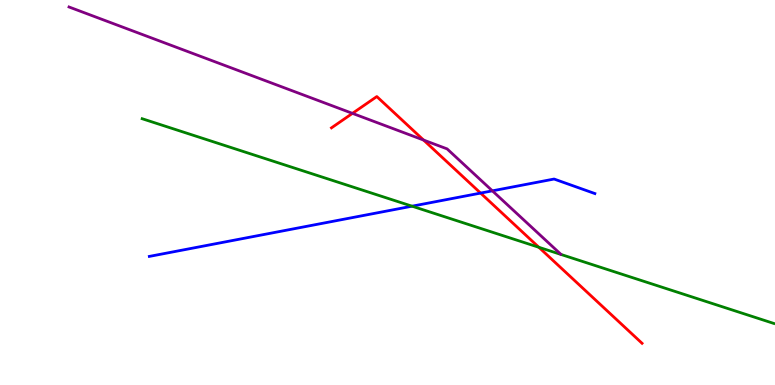[{'lines': ['blue', 'red'], 'intersections': [{'x': 6.2, 'y': 4.98}]}, {'lines': ['green', 'red'], 'intersections': [{'x': 6.95, 'y': 3.58}]}, {'lines': ['purple', 'red'], 'intersections': [{'x': 4.55, 'y': 7.06}, {'x': 5.47, 'y': 6.36}]}, {'lines': ['blue', 'green'], 'intersections': [{'x': 5.32, 'y': 4.64}]}, {'lines': ['blue', 'purple'], 'intersections': [{'x': 6.35, 'y': 5.04}]}, {'lines': ['green', 'purple'], 'intersections': []}]